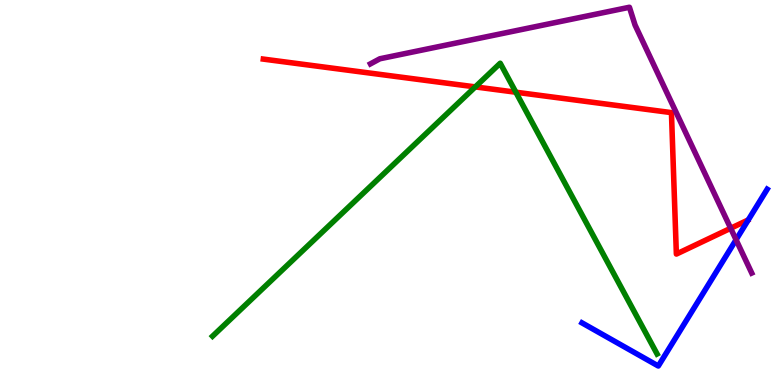[{'lines': ['blue', 'red'], 'intersections': []}, {'lines': ['green', 'red'], 'intersections': [{'x': 6.13, 'y': 7.74}, {'x': 6.66, 'y': 7.6}]}, {'lines': ['purple', 'red'], 'intersections': [{'x': 9.43, 'y': 4.07}]}, {'lines': ['blue', 'green'], 'intersections': []}, {'lines': ['blue', 'purple'], 'intersections': [{'x': 9.5, 'y': 3.77}]}, {'lines': ['green', 'purple'], 'intersections': []}]